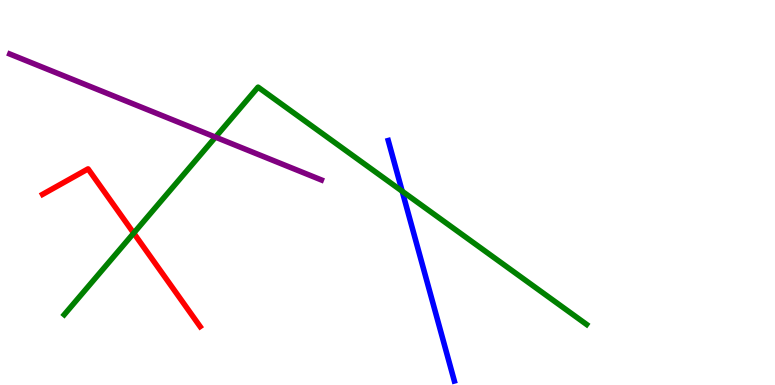[{'lines': ['blue', 'red'], 'intersections': []}, {'lines': ['green', 'red'], 'intersections': [{'x': 1.73, 'y': 3.95}]}, {'lines': ['purple', 'red'], 'intersections': []}, {'lines': ['blue', 'green'], 'intersections': [{'x': 5.19, 'y': 5.03}]}, {'lines': ['blue', 'purple'], 'intersections': []}, {'lines': ['green', 'purple'], 'intersections': [{'x': 2.78, 'y': 6.44}]}]